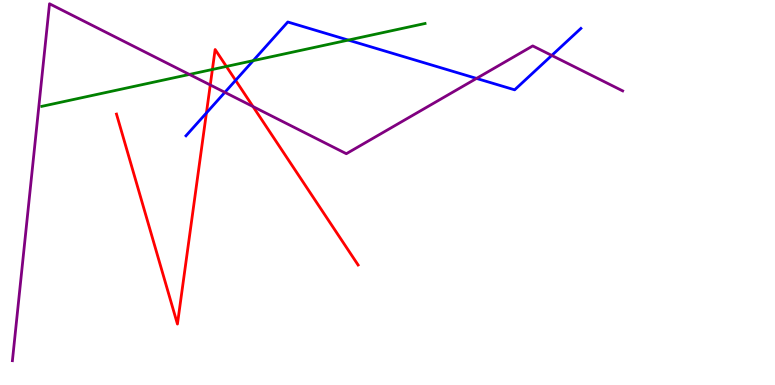[{'lines': ['blue', 'red'], 'intersections': [{'x': 2.66, 'y': 7.07}, {'x': 3.04, 'y': 7.91}]}, {'lines': ['green', 'red'], 'intersections': [{'x': 2.74, 'y': 8.2}, {'x': 2.92, 'y': 8.27}]}, {'lines': ['purple', 'red'], 'intersections': [{'x': 2.71, 'y': 7.79}, {'x': 3.26, 'y': 7.23}]}, {'lines': ['blue', 'green'], 'intersections': [{'x': 3.27, 'y': 8.42}, {'x': 4.49, 'y': 8.96}]}, {'lines': ['blue', 'purple'], 'intersections': [{'x': 2.9, 'y': 7.6}, {'x': 6.15, 'y': 7.96}, {'x': 7.12, 'y': 8.56}]}, {'lines': ['green', 'purple'], 'intersections': [{'x': 2.44, 'y': 8.07}]}]